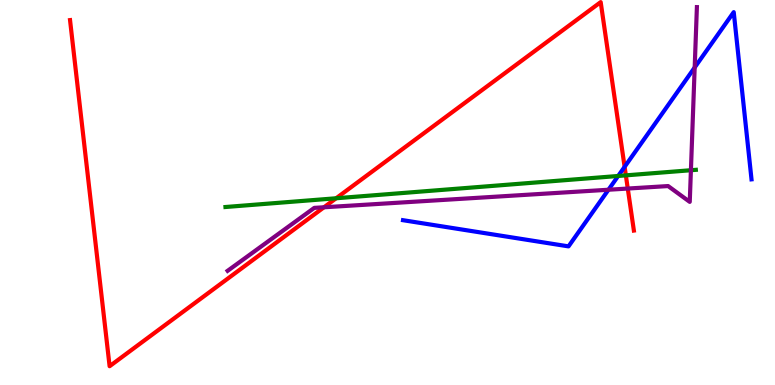[{'lines': ['blue', 'red'], 'intersections': [{'x': 8.06, 'y': 5.67}]}, {'lines': ['green', 'red'], 'intersections': [{'x': 4.34, 'y': 4.85}, {'x': 8.08, 'y': 5.45}]}, {'lines': ['purple', 'red'], 'intersections': [{'x': 4.18, 'y': 4.62}, {'x': 8.1, 'y': 5.1}]}, {'lines': ['blue', 'green'], 'intersections': [{'x': 7.98, 'y': 5.43}]}, {'lines': ['blue', 'purple'], 'intersections': [{'x': 7.85, 'y': 5.07}, {'x': 8.96, 'y': 8.25}]}, {'lines': ['green', 'purple'], 'intersections': [{'x': 8.92, 'y': 5.58}]}]